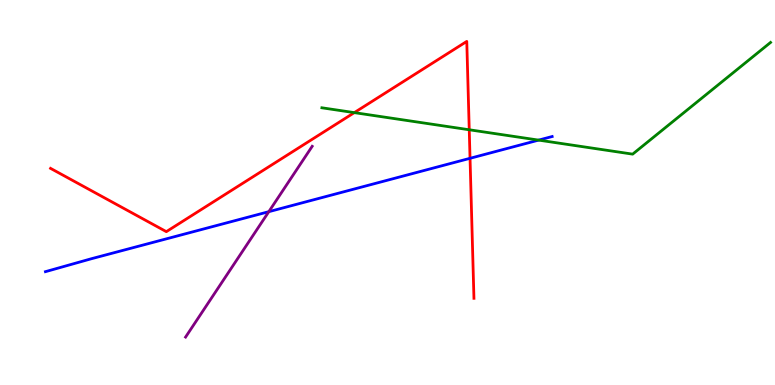[{'lines': ['blue', 'red'], 'intersections': [{'x': 6.07, 'y': 5.89}]}, {'lines': ['green', 'red'], 'intersections': [{'x': 4.57, 'y': 7.07}, {'x': 6.05, 'y': 6.63}]}, {'lines': ['purple', 'red'], 'intersections': []}, {'lines': ['blue', 'green'], 'intersections': [{'x': 6.95, 'y': 6.36}]}, {'lines': ['blue', 'purple'], 'intersections': [{'x': 3.47, 'y': 4.5}]}, {'lines': ['green', 'purple'], 'intersections': []}]